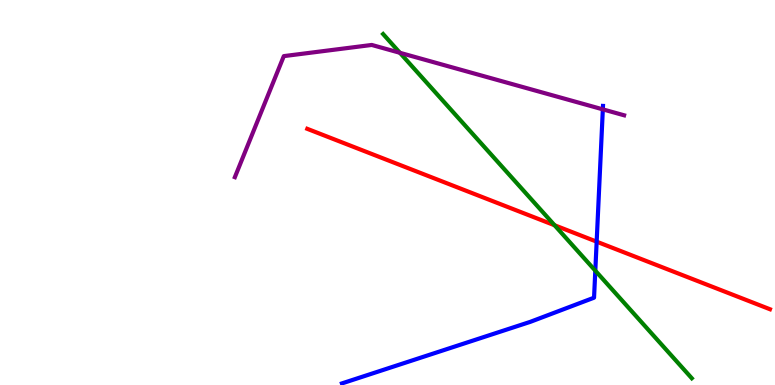[{'lines': ['blue', 'red'], 'intersections': [{'x': 7.7, 'y': 3.72}]}, {'lines': ['green', 'red'], 'intersections': [{'x': 7.16, 'y': 4.15}]}, {'lines': ['purple', 'red'], 'intersections': []}, {'lines': ['blue', 'green'], 'intersections': [{'x': 7.68, 'y': 2.97}]}, {'lines': ['blue', 'purple'], 'intersections': [{'x': 7.78, 'y': 7.16}]}, {'lines': ['green', 'purple'], 'intersections': [{'x': 5.16, 'y': 8.63}]}]